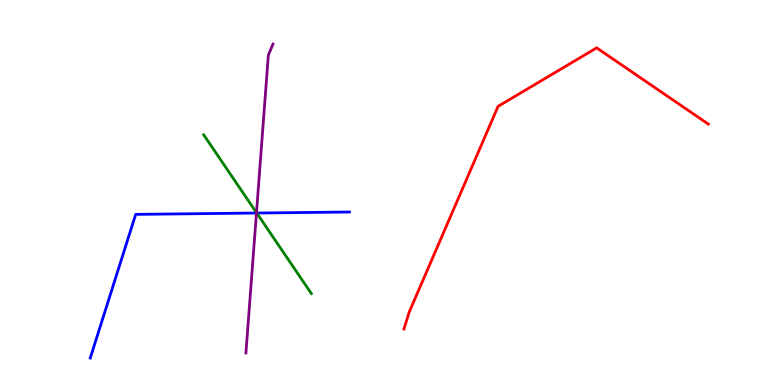[{'lines': ['blue', 'red'], 'intersections': []}, {'lines': ['green', 'red'], 'intersections': []}, {'lines': ['purple', 'red'], 'intersections': []}, {'lines': ['blue', 'green'], 'intersections': [{'x': 3.31, 'y': 4.47}]}, {'lines': ['blue', 'purple'], 'intersections': [{'x': 3.31, 'y': 4.47}]}, {'lines': ['green', 'purple'], 'intersections': [{'x': 3.31, 'y': 4.48}]}]